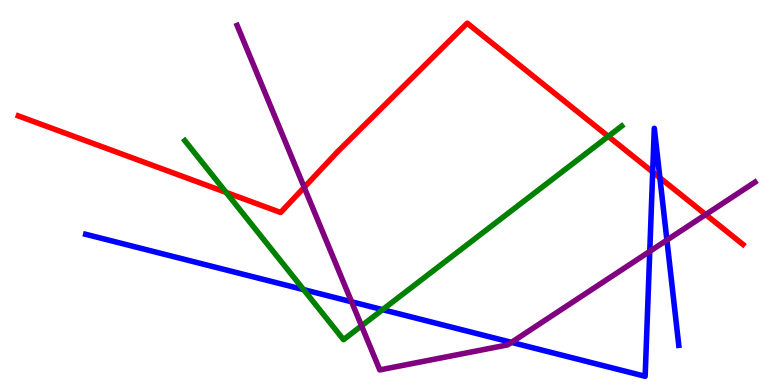[{'lines': ['blue', 'red'], 'intersections': [{'x': 8.42, 'y': 5.53}, {'x': 8.51, 'y': 5.38}]}, {'lines': ['green', 'red'], 'intersections': [{'x': 2.92, 'y': 5.0}, {'x': 7.85, 'y': 6.46}]}, {'lines': ['purple', 'red'], 'intersections': [{'x': 3.93, 'y': 5.13}, {'x': 9.11, 'y': 4.43}]}, {'lines': ['blue', 'green'], 'intersections': [{'x': 3.92, 'y': 2.48}, {'x': 4.94, 'y': 1.96}]}, {'lines': ['blue', 'purple'], 'intersections': [{'x': 4.54, 'y': 2.16}, {'x': 6.6, 'y': 1.11}, {'x': 8.38, 'y': 3.47}, {'x': 8.61, 'y': 3.76}]}, {'lines': ['green', 'purple'], 'intersections': [{'x': 4.66, 'y': 1.54}]}]